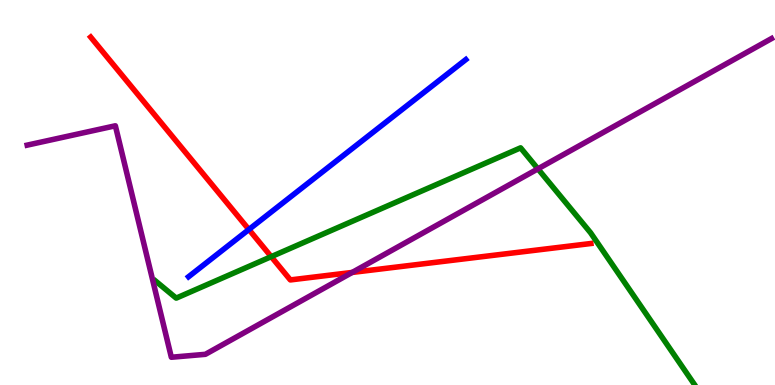[{'lines': ['blue', 'red'], 'intersections': [{'x': 3.21, 'y': 4.04}]}, {'lines': ['green', 'red'], 'intersections': [{'x': 3.5, 'y': 3.33}]}, {'lines': ['purple', 'red'], 'intersections': [{'x': 4.54, 'y': 2.92}]}, {'lines': ['blue', 'green'], 'intersections': []}, {'lines': ['blue', 'purple'], 'intersections': []}, {'lines': ['green', 'purple'], 'intersections': [{'x': 6.94, 'y': 5.61}]}]